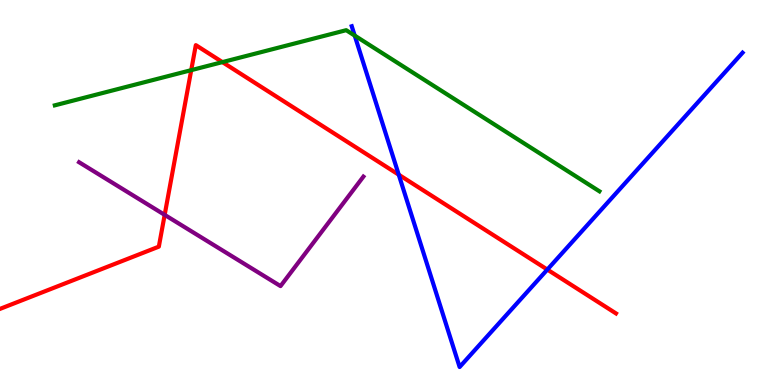[{'lines': ['blue', 'red'], 'intersections': [{'x': 5.15, 'y': 5.46}, {'x': 7.06, 'y': 3.0}]}, {'lines': ['green', 'red'], 'intersections': [{'x': 2.47, 'y': 8.18}, {'x': 2.87, 'y': 8.39}]}, {'lines': ['purple', 'red'], 'intersections': [{'x': 2.12, 'y': 4.42}]}, {'lines': ['blue', 'green'], 'intersections': [{'x': 4.58, 'y': 9.08}]}, {'lines': ['blue', 'purple'], 'intersections': []}, {'lines': ['green', 'purple'], 'intersections': []}]